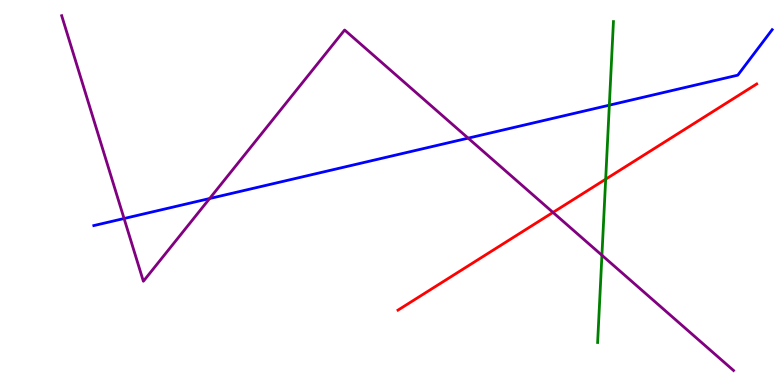[{'lines': ['blue', 'red'], 'intersections': []}, {'lines': ['green', 'red'], 'intersections': [{'x': 7.82, 'y': 5.35}]}, {'lines': ['purple', 'red'], 'intersections': [{'x': 7.14, 'y': 4.48}]}, {'lines': ['blue', 'green'], 'intersections': [{'x': 7.86, 'y': 7.27}]}, {'lines': ['blue', 'purple'], 'intersections': [{'x': 1.6, 'y': 4.32}, {'x': 2.7, 'y': 4.84}, {'x': 6.04, 'y': 6.41}]}, {'lines': ['green', 'purple'], 'intersections': [{'x': 7.77, 'y': 3.37}]}]